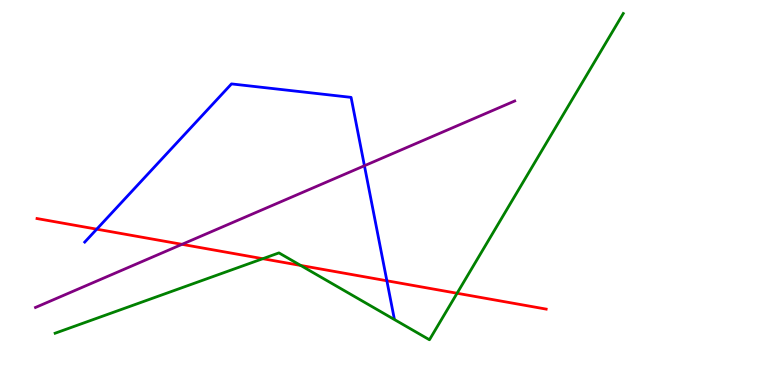[{'lines': ['blue', 'red'], 'intersections': [{'x': 1.25, 'y': 4.05}, {'x': 4.99, 'y': 2.71}]}, {'lines': ['green', 'red'], 'intersections': [{'x': 3.39, 'y': 3.28}, {'x': 3.88, 'y': 3.11}, {'x': 5.9, 'y': 2.38}]}, {'lines': ['purple', 'red'], 'intersections': [{'x': 2.35, 'y': 3.65}]}, {'lines': ['blue', 'green'], 'intersections': []}, {'lines': ['blue', 'purple'], 'intersections': [{'x': 4.7, 'y': 5.69}]}, {'lines': ['green', 'purple'], 'intersections': []}]